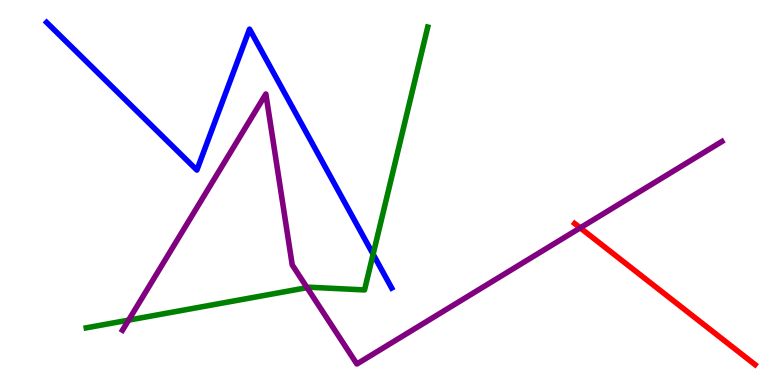[{'lines': ['blue', 'red'], 'intersections': []}, {'lines': ['green', 'red'], 'intersections': []}, {'lines': ['purple', 'red'], 'intersections': [{'x': 7.49, 'y': 4.08}]}, {'lines': ['blue', 'green'], 'intersections': [{'x': 4.81, 'y': 3.4}]}, {'lines': ['blue', 'purple'], 'intersections': []}, {'lines': ['green', 'purple'], 'intersections': [{'x': 1.66, 'y': 1.68}, {'x': 3.96, 'y': 2.53}]}]